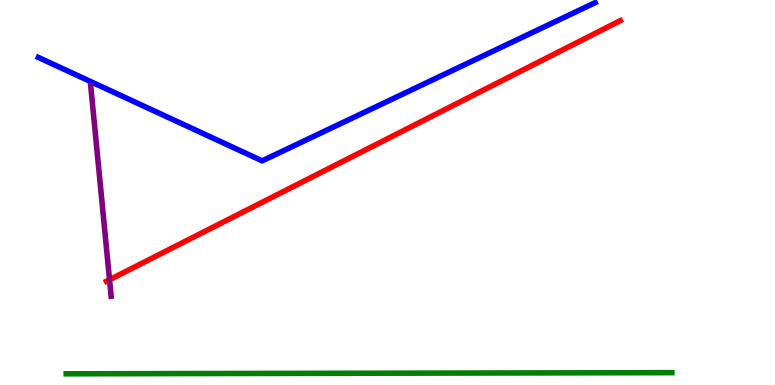[{'lines': ['blue', 'red'], 'intersections': []}, {'lines': ['green', 'red'], 'intersections': []}, {'lines': ['purple', 'red'], 'intersections': [{'x': 1.41, 'y': 2.73}]}, {'lines': ['blue', 'green'], 'intersections': []}, {'lines': ['blue', 'purple'], 'intersections': []}, {'lines': ['green', 'purple'], 'intersections': []}]